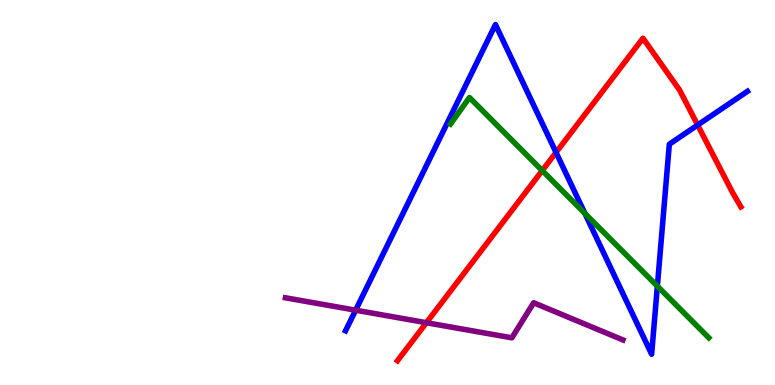[{'lines': ['blue', 'red'], 'intersections': [{'x': 7.17, 'y': 6.04}, {'x': 9.0, 'y': 6.75}]}, {'lines': ['green', 'red'], 'intersections': [{'x': 7.0, 'y': 5.57}]}, {'lines': ['purple', 'red'], 'intersections': [{'x': 5.5, 'y': 1.62}]}, {'lines': ['blue', 'green'], 'intersections': [{'x': 7.55, 'y': 4.46}, {'x': 8.48, 'y': 2.57}]}, {'lines': ['blue', 'purple'], 'intersections': [{'x': 4.59, 'y': 1.94}]}, {'lines': ['green', 'purple'], 'intersections': []}]